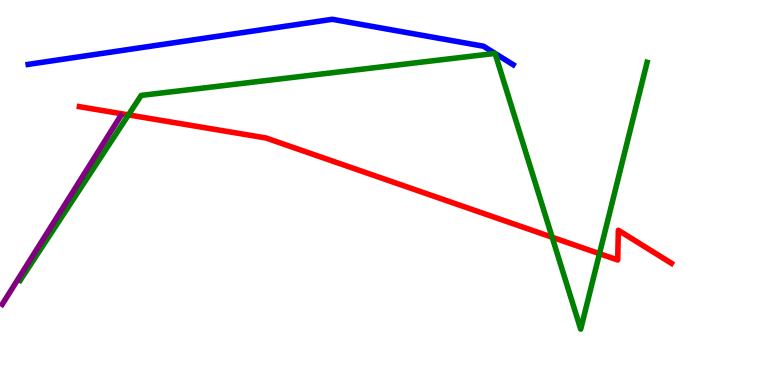[{'lines': ['blue', 'red'], 'intersections': []}, {'lines': ['green', 'red'], 'intersections': [{'x': 1.66, 'y': 7.02}, {'x': 7.12, 'y': 3.84}, {'x': 7.74, 'y': 3.41}]}, {'lines': ['purple', 'red'], 'intersections': []}, {'lines': ['blue', 'green'], 'intersections': [{'x': 6.39, 'y': 8.61}, {'x': 6.39, 'y': 8.61}]}, {'lines': ['blue', 'purple'], 'intersections': []}, {'lines': ['green', 'purple'], 'intersections': []}]